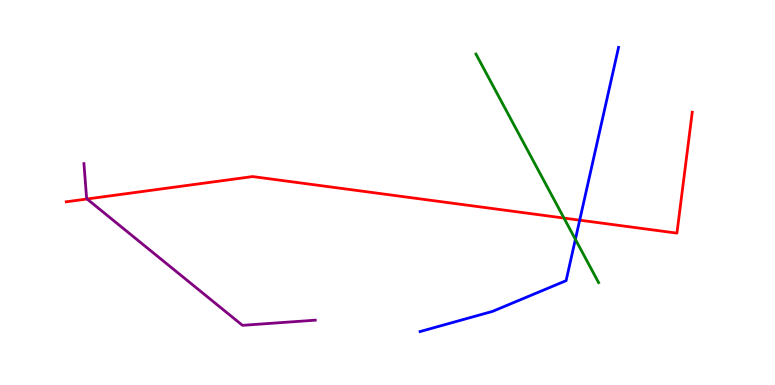[{'lines': ['blue', 'red'], 'intersections': [{'x': 7.48, 'y': 4.28}]}, {'lines': ['green', 'red'], 'intersections': [{'x': 7.28, 'y': 4.34}]}, {'lines': ['purple', 'red'], 'intersections': [{'x': 1.12, 'y': 4.83}]}, {'lines': ['blue', 'green'], 'intersections': [{'x': 7.42, 'y': 3.78}]}, {'lines': ['blue', 'purple'], 'intersections': []}, {'lines': ['green', 'purple'], 'intersections': []}]